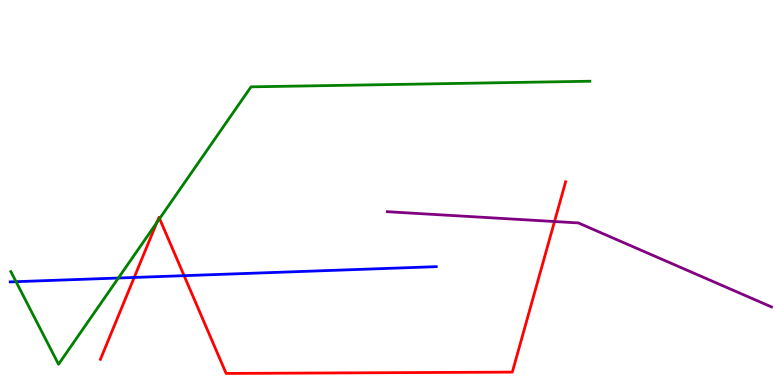[{'lines': ['blue', 'red'], 'intersections': [{'x': 1.73, 'y': 2.79}, {'x': 2.38, 'y': 2.84}]}, {'lines': ['green', 'red'], 'intersections': [{'x': 2.02, 'y': 4.22}, {'x': 2.06, 'y': 4.32}]}, {'lines': ['purple', 'red'], 'intersections': [{'x': 7.15, 'y': 4.25}]}, {'lines': ['blue', 'green'], 'intersections': [{'x': 0.207, 'y': 2.68}, {'x': 1.53, 'y': 2.78}]}, {'lines': ['blue', 'purple'], 'intersections': []}, {'lines': ['green', 'purple'], 'intersections': []}]